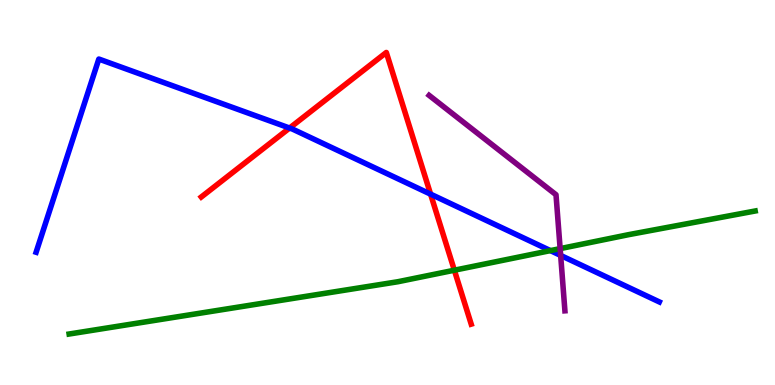[{'lines': ['blue', 'red'], 'intersections': [{'x': 3.74, 'y': 6.67}, {'x': 5.56, 'y': 4.96}]}, {'lines': ['green', 'red'], 'intersections': [{'x': 5.86, 'y': 2.98}]}, {'lines': ['purple', 'red'], 'intersections': []}, {'lines': ['blue', 'green'], 'intersections': [{'x': 7.1, 'y': 3.49}]}, {'lines': ['blue', 'purple'], 'intersections': [{'x': 7.23, 'y': 3.37}]}, {'lines': ['green', 'purple'], 'intersections': [{'x': 7.23, 'y': 3.54}]}]